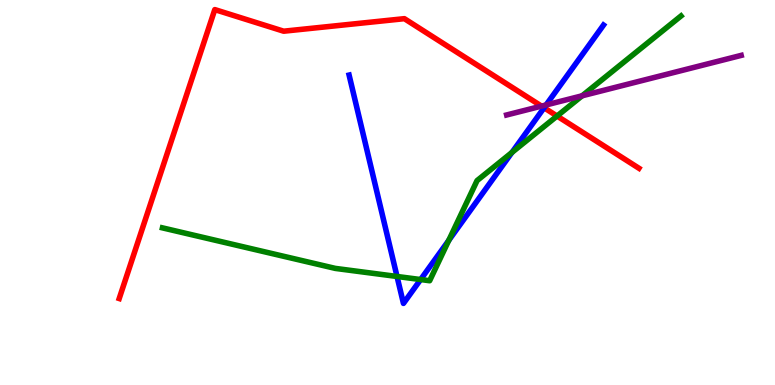[{'lines': ['blue', 'red'], 'intersections': [{'x': 7.02, 'y': 7.2}]}, {'lines': ['green', 'red'], 'intersections': [{'x': 7.19, 'y': 6.99}]}, {'lines': ['purple', 'red'], 'intersections': [{'x': 6.99, 'y': 7.24}]}, {'lines': ['blue', 'green'], 'intersections': [{'x': 5.12, 'y': 2.82}, {'x': 5.43, 'y': 2.74}, {'x': 5.79, 'y': 3.76}, {'x': 6.61, 'y': 6.04}]}, {'lines': ['blue', 'purple'], 'intersections': [{'x': 7.05, 'y': 7.27}]}, {'lines': ['green', 'purple'], 'intersections': [{'x': 7.51, 'y': 7.51}]}]